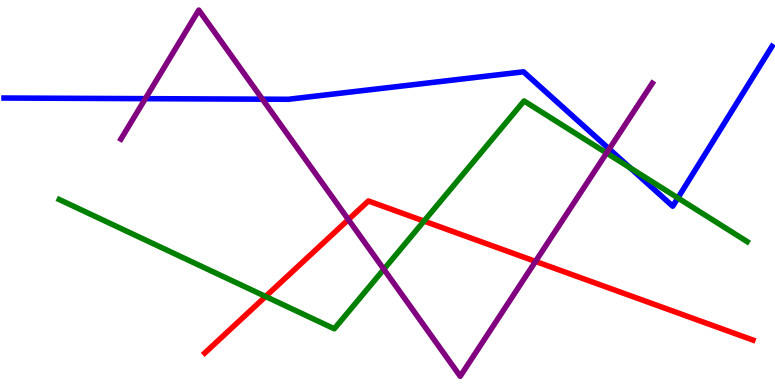[{'lines': ['blue', 'red'], 'intersections': []}, {'lines': ['green', 'red'], 'intersections': [{'x': 3.43, 'y': 2.3}, {'x': 5.47, 'y': 4.26}]}, {'lines': ['purple', 'red'], 'intersections': [{'x': 4.5, 'y': 4.3}, {'x': 6.91, 'y': 3.21}]}, {'lines': ['blue', 'green'], 'intersections': [{'x': 8.13, 'y': 5.64}, {'x': 8.75, 'y': 4.86}]}, {'lines': ['blue', 'purple'], 'intersections': [{'x': 1.88, 'y': 7.44}, {'x': 3.39, 'y': 7.42}, {'x': 7.86, 'y': 6.13}]}, {'lines': ['green', 'purple'], 'intersections': [{'x': 4.95, 'y': 3.01}, {'x': 7.83, 'y': 6.03}]}]